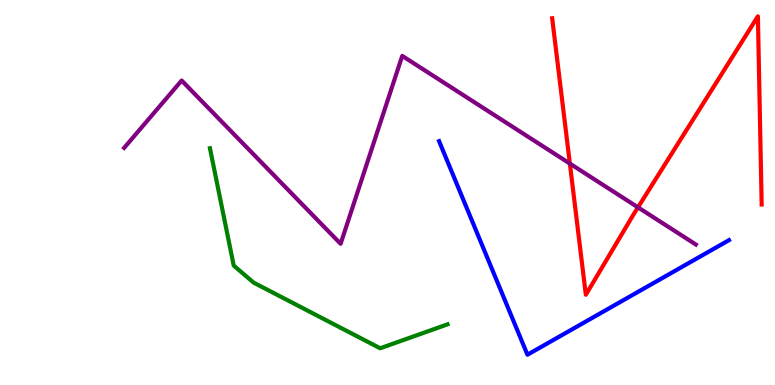[{'lines': ['blue', 'red'], 'intersections': []}, {'lines': ['green', 'red'], 'intersections': []}, {'lines': ['purple', 'red'], 'intersections': [{'x': 7.35, 'y': 5.75}, {'x': 8.23, 'y': 4.61}]}, {'lines': ['blue', 'green'], 'intersections': []}, {'lines': ['blue', 'purple'], 'intersections': []}, {'lines': ['green', 'purple'], 'intersections': []}]